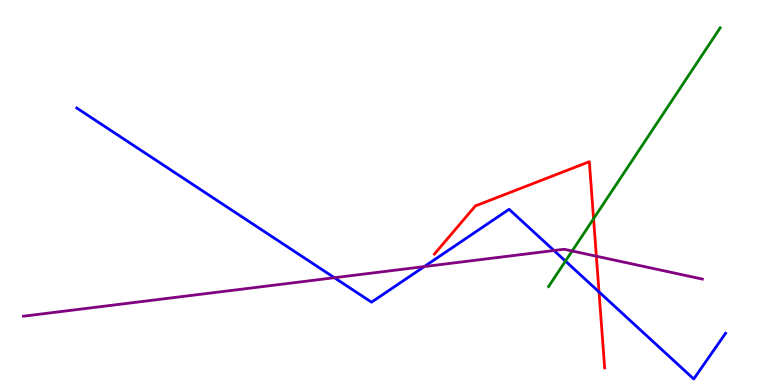[{'lines': ['blue', 'red'], 'intersections': [{'x': 7.73, 'y': 2.42}]}, {'lines': ['green', 'red'], 'intersections': [{'x': 7.66, 'y': 4.32}]}, {'lines': ['purple', 'red'], 'intersections': [{'x': 7.69, 'y': 3.35}]}, {'lines': ['blue', 'green'], 'intersections': [{'x': 7.3, 'y': 3.22}]}, {'lines': ['blue', 'purple'], 'intersections': [{'x': 4.31, 'y': 2.79}, {'x': 5.47, 'y': 3.08}, {'x': 7.15, 'y': 3.49}]}, {'lines': ['green', 'purple'], 'intersections': [{'x': 7.38, 'y': 3.48}]}]